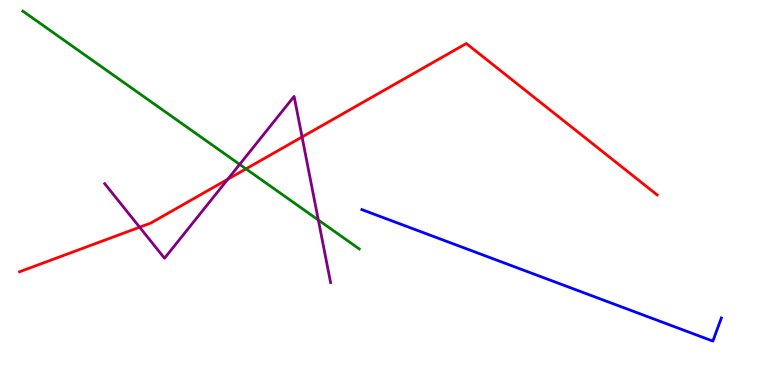[{'lines': ['blue', 'red'], 'intersections': []}, {'lines': ['green', 'red'], 'intersections': [{'x': 3.17, 'y': 5.61}]}, {'lines': ['purple', 'red'], 'intersections': [{'x': 1.8, 'y': 4.1}, {'x': 2.94, 'y': 5.34}, {'x': 3.9, 'y': 6.44}]}, {'lines': ['blue', 'green'], 'intersections': []}, {'lines': ['blue', 'purple'], 'intersections': []}, {'lines': ['green', 'purple'], 'intersections': [{'x': 3.09, 'y': 5.73}, {'x': 4.11, 'y': 4.29}]}]